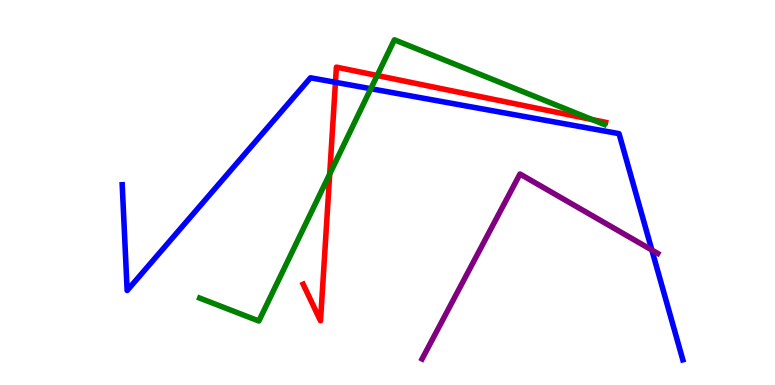[{'lines': ['blue', 'red'], 'intersections': [{'x': 4.33, 'y': 7.86}]}, {'lines': ['green', 'red'], 'intersections': [{'x': 4.25, 'y': 5.48}, {'x': 4.87, 'y': 8.04}, {'x': 7.64, 'y': 6.89}]}, {'lines': ['purple', 'red'], 'intersections': []}, {'lines': ['blue', 'green'], 'intersections': [{'x': 4.78, 'y': 7.7}]}, {'lines': ['blue', 'purple'], 'intersections': [{'x': 8.41, 'y': 3.51}]}, {'lines': ['green', 'purple'], 'intersections': []}]